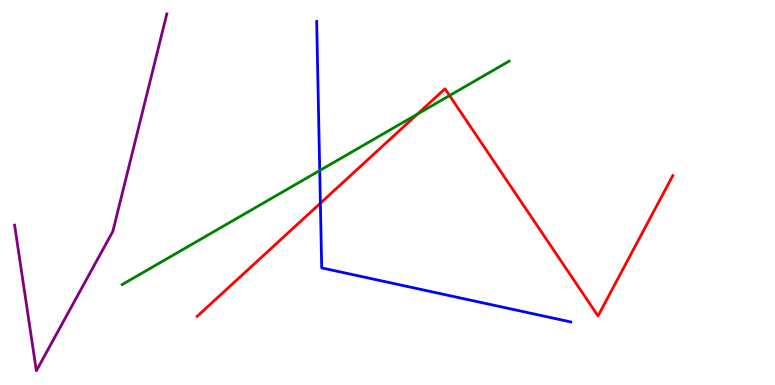[{'lines': ['blue', 'red'], 'intersections': [{'x': 4.13, 'y': 4.72}]}, {'lines': ['green', 'red'], 'intersections': [{'x': 5.39, 'y': 7.03}, {'x': 5.8, 'y': 7.52}]}, {'lines': ['purple', 'red'], 'intersections': []}, {'lines': ['blue', 'green'], 'intersections': [{'x': 4.13, 'y': 5.57}]}, {'lines': ['blue', 'purple'], 'intersections': []}, {'lines': ['green', 'purple'], 'intersections': []}]